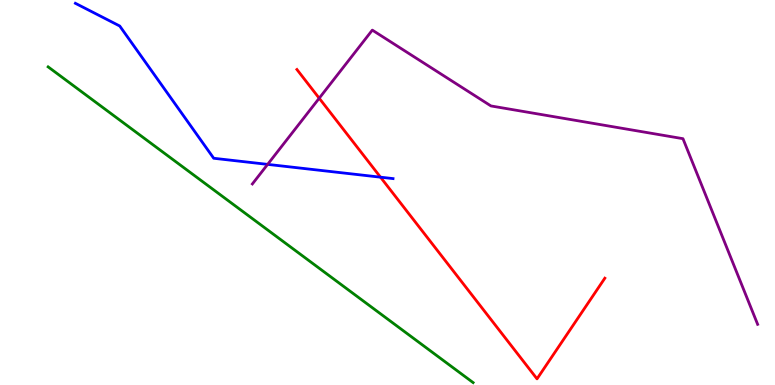[{'lines': ['blue', 'red'], 'intersections': [{'x': 4.91, 'y': 5.4}]}, {'lines': ['green', 'red'], 'intersections': []}, {'lines': ['purple', 'red'], 'intersections': [{'x': 4.12, 'y': 7.45}]}, {'lines': ['blue', 'green'], 'intersections': []}, {'lines': ['blue', 'purple'], 'intersections': [{'x': 3.45, 'y': 5.73}]}, {'lines': ['green', 'purple'], 'intersections': []}]